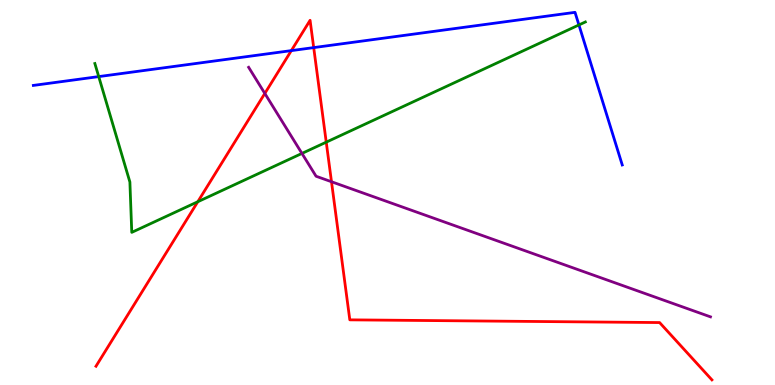[{'lines': ['blue', 'red'], 'intersections': [{'x': 3.76, 'y': 8.69}, {'x': 4.05, 'y': 8.76}]}, {'lines': ['green', 'red'], 'intersections': [{'x': 2.55, 'y': 4.76}, {'x': 4.21, 'y': 6.31}]}, {'lines': ['purple', 'red'], 'intersections': [{'x': 3.42, 'y': 7.57}, {'x': 4.28, 'y': 5.28}]}, {'lines': ['blue', 'green'], 'intersections': [{'x': 1.27, 'y': 8.01}, {'x': 7.47, 'y': 9.35}]}, {'lines': ['blue', 'purple'], 'intersections': []}, {'lines': ['green', 'purple'], 'intersections': [{'x': 3.9, 'y': 6.01}]}]